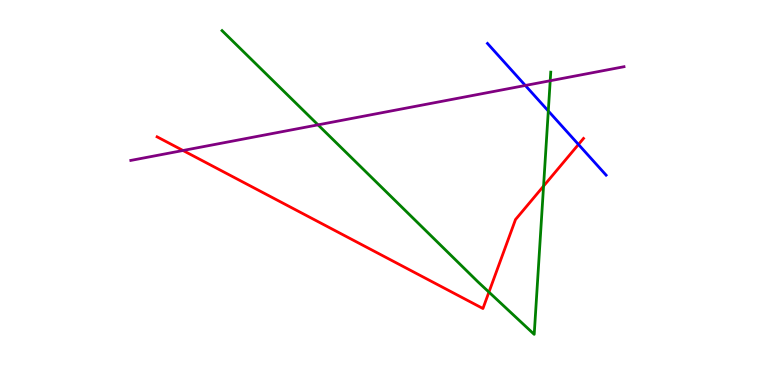[{'lines': ['blue', 'red'], 'intersections': [{'x': 7.46, 'y': 6.25}]}, {'lines': ['green', 'red'], 'intersections': [{'x': 6.31, 'y': 2.41}, {'x': 7.01, 'y': 5.17}]}, {'lines': ['purple', 'red'], 'intersections': [{'x': 2.36, 'y': 6.09}]}, {'lines': ['blue', 'green'], 'intersections': [{'x': 7.07, 'y': 7.12}]}, {'lines': ['blue', 'purple'], 'intersections': [{'x': 6.78, 'y': 7.78}]}, {'lines': ['green', 'purple'], 'intersections': [{'x': 4.1, 'y': 6.76}, {'x': 7.1, 'y': 7.9}]}]